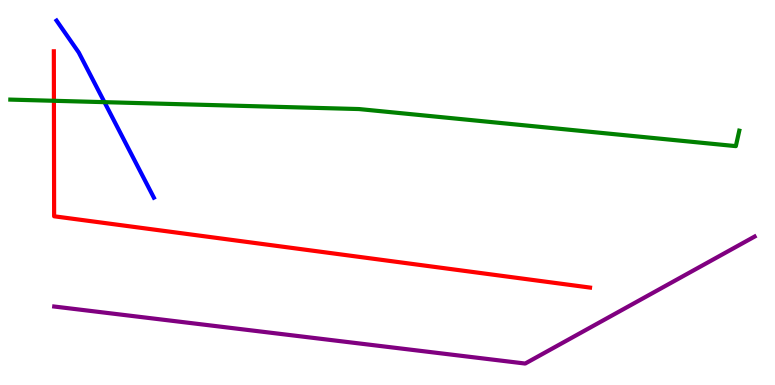[{'lines': ['blue', 'red'], 'intersections': []}, {'lines': ['green', 'red'], 'intersections': [{'x': 0.696, 'y': 7.38}]}, {'lines': ['purple', 'red'], 'intersections': []}, {'lines': ['blue', 'green'], 'intersections': [{'x': 1.35, 'y': 7.35}]}, {'lines': ['blue', 'purple'], 'intersections': []}, {'lines': ['green', 'purple'], 'intersections': []}]